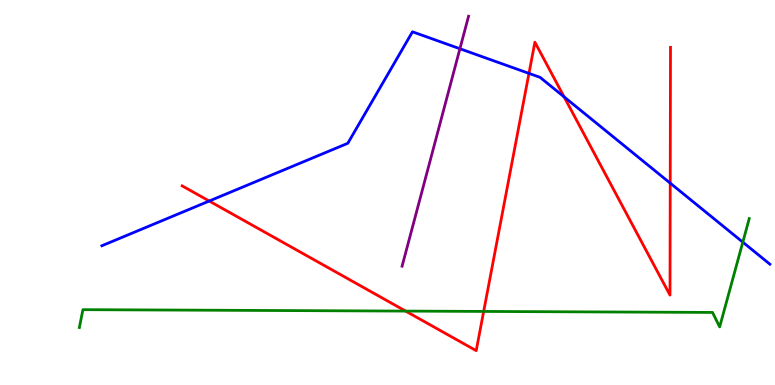[{'lines': ['blue', 'red'], 'intersections': [{'x': 2.7, 'y': 4.78}, {'x': 6.83, 'y': 8.09}, {'x': 7.28, 'y': 7.48}, {'x': 8.65, 'y': 5.24}]}, {'lines': ['green', 'red'], 'intersections': [{'x': 5.23, 'y': 1.92}, {'x': 6.24, 'y': 1.91}]}, {'lines': ['purple', 'red'], 'intersections': []}, {'lines': ['blue', 'green'], 'intersections': [{'x': 9.58, 'y': 3.71}]}, {'lines': ['blue', 'purple'], 'intersections': [{'x': 5.93, 'y': 8.73}]}, {'lines': ['green', 'purple'], 'intersections': []}]